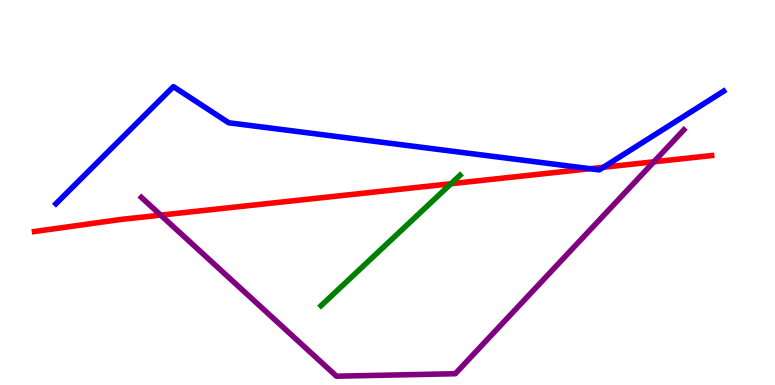[{'lines': ['blue', 'red'], 'intersections': [{'x': 7.61, 'y': 5.62}, {'x': 7.79, 'y': 5.66}]}, {'lines': ['green', 'red'], 'intersections': [{'x': 5.82, 'y': 5.23}]}, {'lines': ['purple', 'red'], 'intersections': [{'x': 2.07, 'y': 4.41}, {'x': 8.44, 'y': 5.8}]}, {'lines': ['blue', 'green'], 'intersections': []}, {'lines': ['blue', 'purple'], 'intersections': []}, {'lines': ['green', 'purple'], 'intersections': []}]